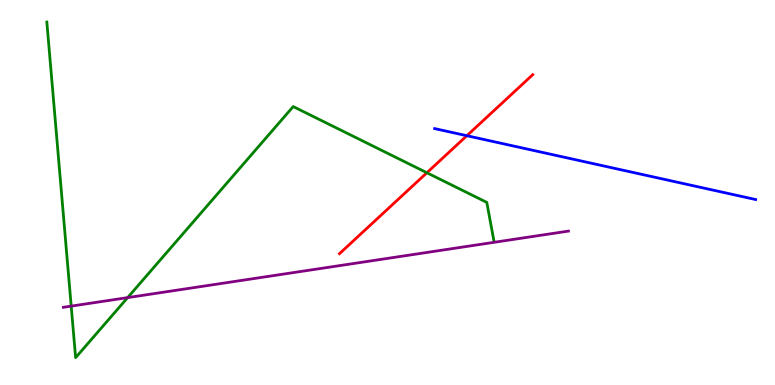[{'lines': ['blue', 'red'], 'intersections': [{'x': 6.02, 'y': 6.47}]}, {'lines': ['green', 'red'], 'intersections': [{'x': 5.51, 'y': 5.51}]}, {'lines': ['purple', 'red'], 'intersections': []}, {'lines': ['blue', 'green'], 'intersections': []}, {'lines': ['blue', 'purple'], 'intersections': []}, {'lines': ['green', 'purple'], 'intersections': [{'x': 0.919, 'y': 2.05}, {'x': 1.65, 'y': 2.27}]}]